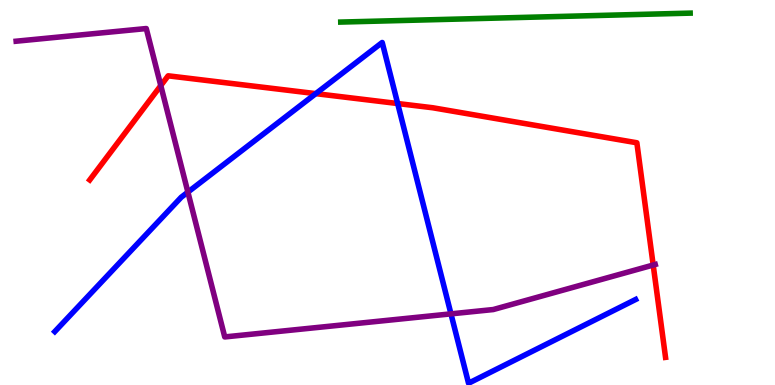[{'lines': ['blue', 'red'], 'intersections': [{'x': 4.07, 'y': 7.57}, {'x': 5.13, 'y': 7.31}]}, {'lines': ['green', 'red'], 'intersections': []}, {'lines': ['purple', 'red'], 'intersections': [{'x': 2.07, 'y': 7.78}, {'x': 8.43, 'y': 3.12}]}, {'lines': ['blue', 'green'], 'intersections': []}, {'lines': ['blue', 'purple'], 'intersections': [{'x': 2.42, 'y': 5.01}, {'x': 5.82, 'y': 1.85}]}, {'lines': ['green', 'purple'], 'intersections': []}]